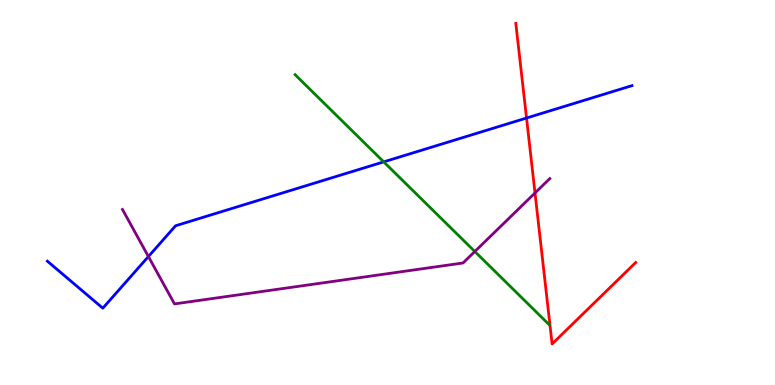[{'lines': ['blue', 'red'], 'intersections': [{'x': 6.79, 'y': 6.93}]}, {'lines': ['green', 'red'], 'intersections': []}, {'lines': ['purple', 'red'], 'intersections': [{'x': 6.9, 'y': 4.99}]}, {'lines': ['blue', 'green'], 'intersections': [{'x': 4.95, 'y': 5.8}]}, {'lines': ['blue', 'purple'], 'intersections': [{'x': 1.91, 'y': 3.34}]}, {'lines': ['green', 'purple'], 'intersections': [{'x': 6.13, 'y': 3.47}]}]